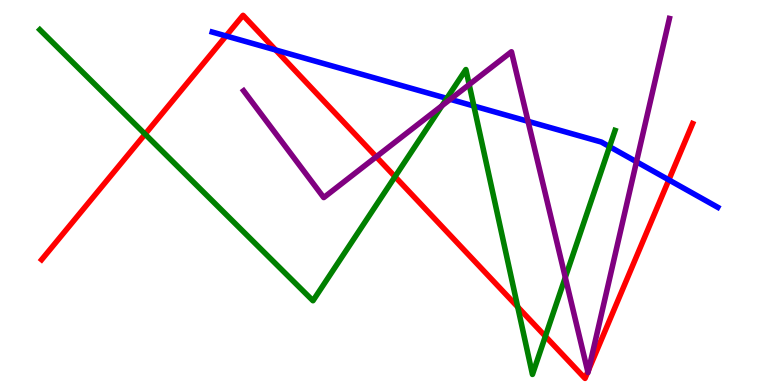[{'lines': ['blue', 'red'], 'intersections': [{'x': 2.92, 'y': 9.07}, {'x': 3.56, 'y': 8.7}, {'x': 8.63, 'y': 5.33}]}, {'lines': ['green', 'red'], 'intersections': [{'x': 1.87, 'y': 6.52}, {'x': 5.1, 'y': 5.41}, {'x': 6.68, 'y': 2.03}, {'x': 7.04, 'y': 1.27}]}, {'lines': ['purple', 'red'], 'intersections': [{'x': 4.86, 'y': 5.93}, {'x': 7.58, 'y': 0.344}, {'x': 7.6, 'y': 0.393}]}, {'lines': ['blue', 'green'], 'intersections': [{'x': 5.77, 'y': 7.45}, {'x': 6.11, 'y': 7.25}, {'x': 7.87, 'y': 6.19}]}, {'lines': ['blue', 'purple'], 'intersections': [{'x': 5.81, 'y': 7.42}, {'x': 6.81, 'y': 6.85}, {'x': 8.21, 'y': 5.8}]}, {'lines': ['green', 'purple'], 'intersections': [{'x': 5.7, 'y': 7.25}, {'x': 6.05, 'y': 7.8}, {'x': 7.29, 'y': 2.79}]}]